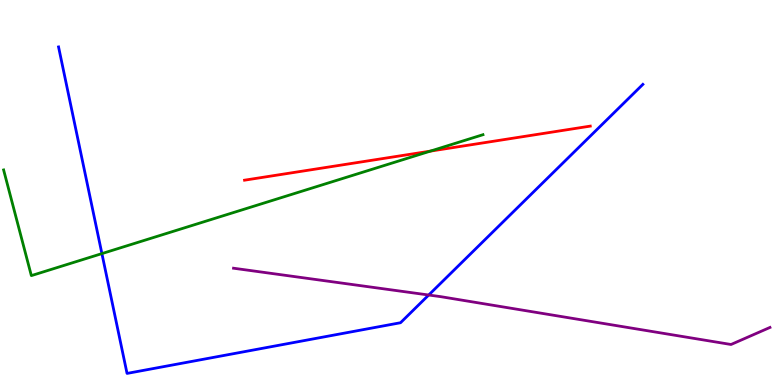[{'lines': ['blue', 'red'], 'intersections': []}, {'lines': ['green', 'red'], 'intersections': [{'x': 5.55, 'y': 6.07}]}, {'lines': ['purple', 'red'], 'intersections': []}, {'lines': ['blue', 'green'], 'intersections': [{'x': 1.31, 'y': 3.41}]}, {'lines': ['blue', 'purple'], 'intersections': [{'x': 5.53, 'y': 2.34}]}, {'lines': ['green', 'purple'], 'intersections': []}]